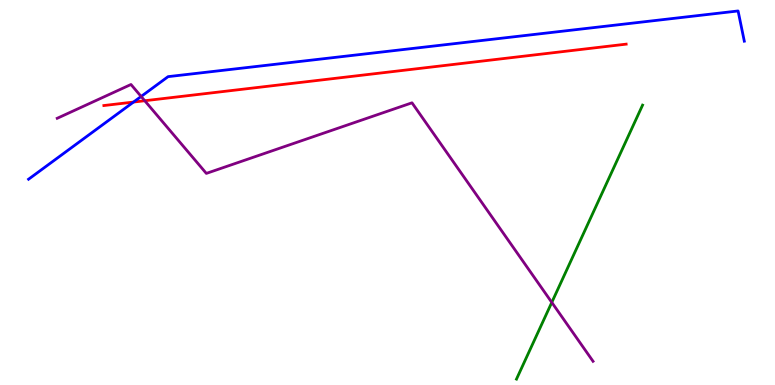[{'lines': ['blue', 'red'], 'intersections': [{'x': 1.72, 'y': 7.35}]}, {'lines': ['green', 'red'], 'intersections': []}, {'lines': ['purple', 'red'], 'intersections': [{'x': 1.87, 'y': 7.38}]}, {'lines': ['blue', 'green'], 'intersections': []}, {'lines': ['blue', 'purple'], 'intersections': [{'x': 1.82, 'y': 7.49}]}, {'lines': ['green', 'purple'], 'intersections': [{'x': 7.12, 'y': 2.15}]}]